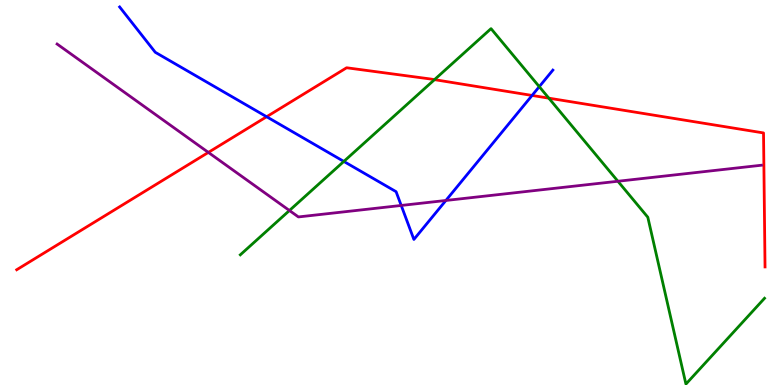[{'lines': ['blue', 'red'], 'intersections': [{'x': 3.44, 'y': 6.97}, {'x': 6.87, 'y': 7.52}]}, {'lines': ['green', 'red'], 'intersections': [{'x': 5.61, 'y': 7.93}, {'x': 7.08, 'y': 7.45}]}, {'lines': ['purple', 'red'], 'intersections': [{'x': 2.69, 'y': 6.04}]}, {'lines': ['blue', 'green'], 'intersections': [{'x': 4.44, 'y': 5.81}, {'x': 6.96, 'y': 7.75}]}, {'lines': ['blue', 'purple'], 'intersections': [{'x': 5.18, 'y': 4.66}, {'x': 5.75, 'y': 4.79}]}, {'lines': ['green', 'purple'], 'intersections': [{'x': 3.73, 'y': 4.53}, {'x': 7.97, 'y': 5.29}]}]